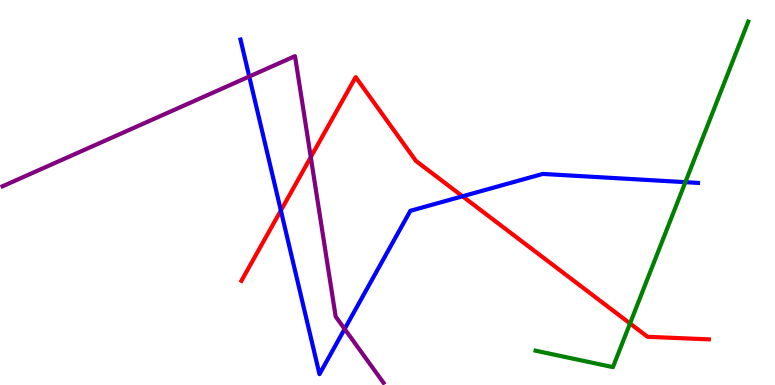[{'lines': ['blue', 'red'], 'intersections': [{'x': 3.62, 'y': 4.53}, {'x': 5.97, 'y': 4.9}]}, {'lines': ['green', 'red'], 'intersections': [{'x': 8.13, 'y': 1.6}]}, {'lines': ['purple', 'red'], 'intersections': [{'x': 4.01, 'y': 5.92}]}, {'lines': ['blue', 'green'], 'intersections': [{'x': 8.84, 'y': 5.27}]}, {'lines': ['blue', 'purple'], 'intersections': [{'x': 3.22, 'y': 8.01}, {'x': 4.45, 'y': 1.46}]}, {'lines': ['green', 'purple'], 'intersections': []}]